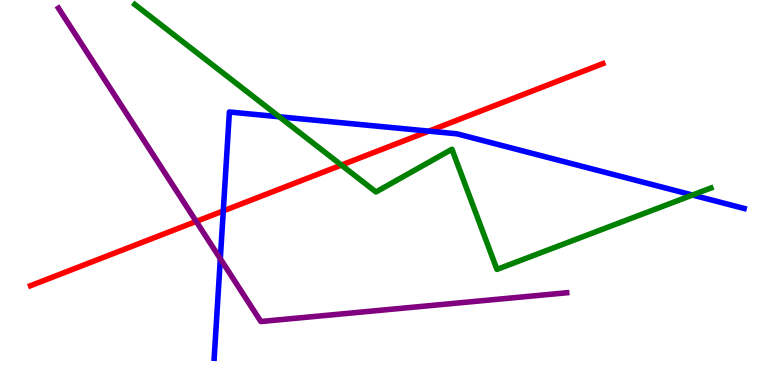[{'lines': ['blue', 'red'], 'intersections': [{'x': 2.88, 'y': 4.52}, {'x': 5.53, 'y': 6.59}]}, {'lines': ['green', 'red'], 'intersections': [{'x': 4.41, 'y': 5.71}]}, {'lines': ['purple', 'red'], 'intersections': [{'x': 2.53, 'y': 4.25}]}, {'lines': ['blue', 'green'], 'intersections': [{'x': 3.6, 'y': 6.97}, {'x': 8.94, 'y': 4.93}]}, {'lines': ['blue', 'purple'], 'intersections': [{'x': 2.84, 'y': 3.28}]}, {'lines': ['green', 'purple'], 'intersections': []}]